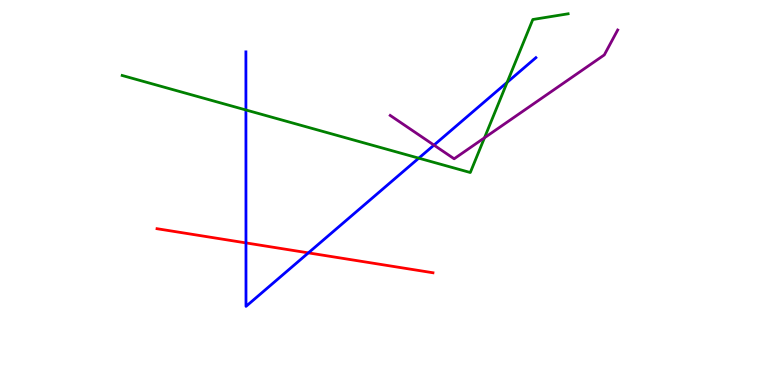[{'lines': ['blue', 'red'], 'intersections': [{'x': 3.17, 'y': 3.69}, {'x': 3.98, 'y': 3.43}]}, {'lines': ['green', 'red'], 'intersections': []}, {'lines': ['purple', 'red'], 'intersections': []}, {'lines': ['blue', 'green'], 'intersections': [{'x': 3.17, 'y': 7.14}, {'x': 5.4, 'y': 5.89}, {'x': 6.54, 'y': 7.86}]}, {'lines': ['blue', 'purple'], 'intersections': [{'x': 5.6, 'y': 6.23}]}, {'lines': ['green', 'purple'], 'intersections': [{'x': 6.25, 'y': 6.42}]}]